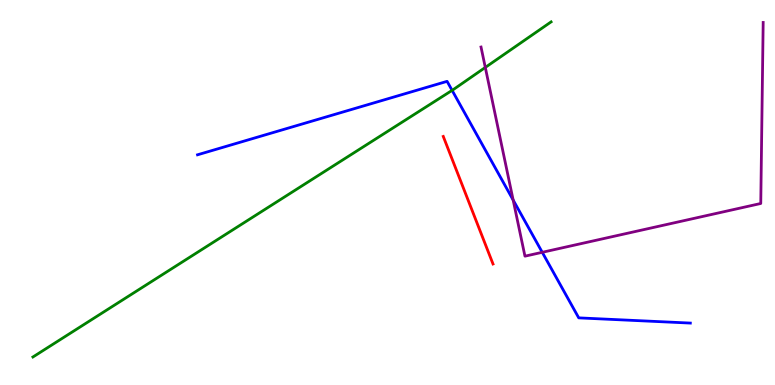[{'lines': ['blue', 'red'], 'intersections': []}, {'lines': ['green', 'red'], 'intersections': []}, {'lines': ['purple', 'red'], 'intersections': []}, {'lines': ['blue', 'green'], 'intersections': [{'x': 5.83, 'y': 7.65}]}, {'lines': ['blue', 'purple'], 'intersections': [{'x': 6.62, 'y': 4.8}, {'x': 7.0, 'y': 3.45}]}, {'lines': ['green', 'purple'], 'intersections': [{'x': 6.26, 'y': 8.25}]}]